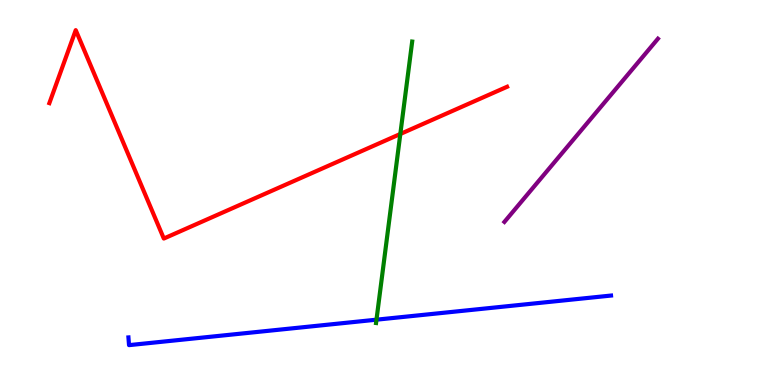[{'lines': ['blue', 'red'], 'intersections': []}, {'lines': ['green', 'red'], 'intersections': [{'x': 5.17, 'y': 6.52}]}, {'lines': ['purple', 'red'], 'intersections': []}, {'lines': ['blue', 'green'], 'intersections': [{'x': 4.86, 'y': 1.7}]}, {'lines': ['blue', 'purple'], 'intersections': []}, {'lines': ['green', 'purple'], 'intersections': []}]